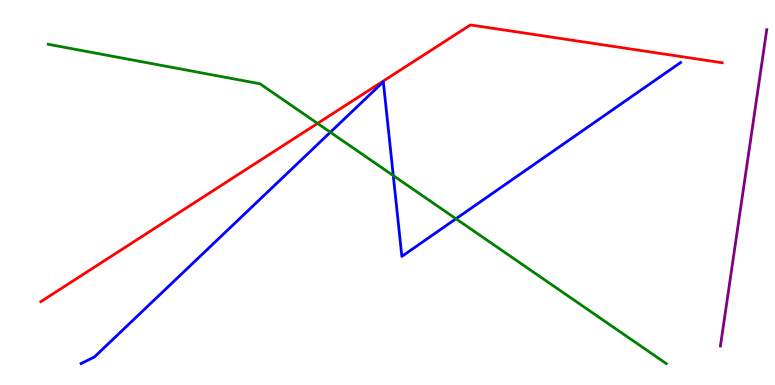[{'lines': ['blue', 'red'], 'intersections': []}, {'lines': ['green', 'red'], 'intersections': [{'x': 4.1, 'y': 6.79}]}, {'lines': ['purple', 'red'], 'intersections': []}, {'lines': ['blue', 'green'], 'intersections': [{'x': 4.26, 'y': 6.57}, {'x': 5.07, 'y': 5.44}, {'x': 5.88, 'y': 4.32}]}, {'lines': ['blue', 'purple'], 'intersections': []}, {'lines': ['green', 'purple'], 'intersections': []}]